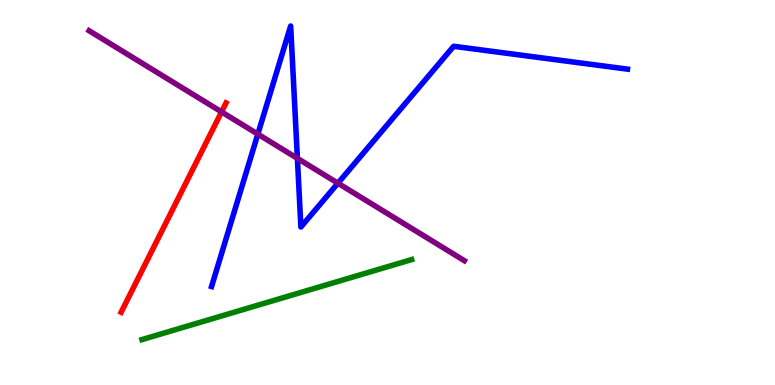[{'lines': ['blue', 'red'], 'intersections': []}, {'lines': ['green', 'red'], 'intersections': []}, {'lines': ['purple', 'red'], 'intersections': [{'x': 2.86, 'y': 7.09}]}, {'lines': ['blue', 'green'], 'intersections': []}, {'lines': ['blue', 'purple'], 'intersections': [{'x': 3.33, 'y': 6.52}, {'x': 3.84, 'y': 5.89}, {'x': 4.36, 'y': 5.24}]}, {'lines': ['green', 'purple'], 'intersections': []}]